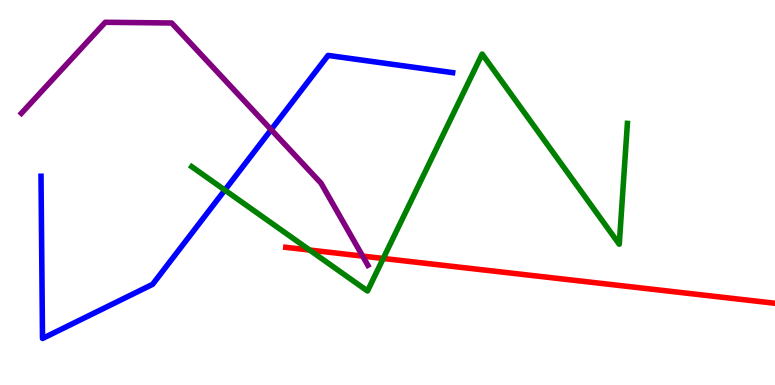[{'lines': ['blue', 'red'], 'intersections': []}, {'lines': ['green', 'red'], 'intersections': [{'x': 3.99, 'y': 3.51}, {'x': 4.95, 'y': 3.29}]}, {'lines': ['purple', 'red'], 'intersections': [{'x': 4.68, 'y': 3.35}]}, {'lines': ['blue', 'green'], 'intersections': [{'x': 2.9, 'y': 5.06}]}, {'lines': ['blue', 'purple'], 'intersections': [{'x': 3.5, 'y': 6.63}]}, {'lines': ['green', 'purple'], 'intersections': []}]